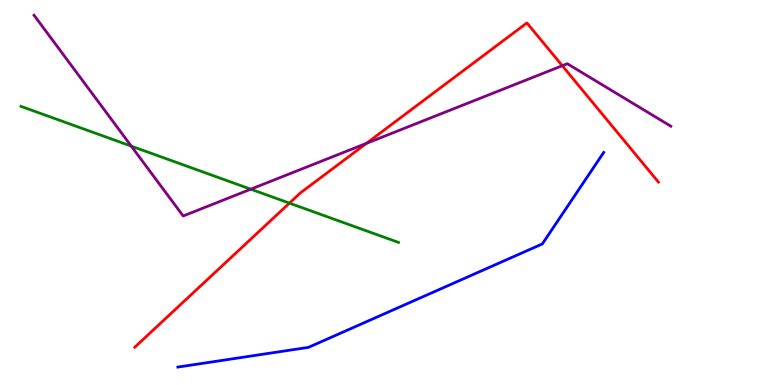[{'lines': ['blue', 'red'], 'intersections': []}, {'lines': ['green', 'red'], 'intersections': [{'x': 3.73, 'y': 4.72}]}, {'lines': ['purple', 'red'], 'intersections': [{'x': 4.73, 'y': 6.28}, {'x': 7.26, 'y': 8.29}]}, {'lines': ['blue', 'green'], 'intersections': []}, {'lines': ['blue', 'purple'], 'intersections': []}, {'lines': ['green', 'purple'], 'intersections': [{'x': 1.69, 'y': 6.2}, {'x': 3.24, 'y': 5.09}]}]